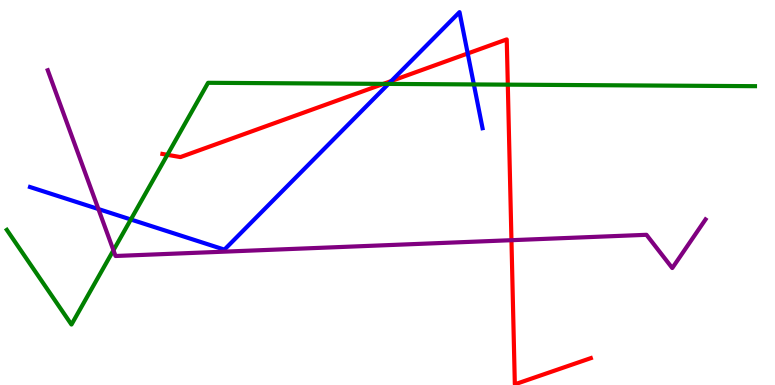[{'lines': ['blue', 'red'], 'intersections': [{'x': 5.05, 'y': 7.9}, {'x': 6.04, 'y': 8.61}]}, {'lines': ['green', 'red'], 'intersections': [{'x': 2.16, 'y': 5.98}, {'x': 4.95, 'y': 7.82}, {'x': 6.55, 'y': 7.8}]}, {'lines': ['purple', 'red'], 'intersections': [{'x': 6.6, 'y': 3.76}]}, {'lines': ['blue', 'green'], 'intersections': [{'x': 1.69, 'y': 4.3}, {'x': 5.01, 'y': 7.82}, {'x': 6.11, 'y': 7.81}]}, {'lines': ['blue', 'purple'], 'intersections': [{'x': 1.27, 'y': 4.57}]}, {'lines': ['green', 'purple'], 'intersections': [{'x': 1.46, 'y': 3.5}]}]